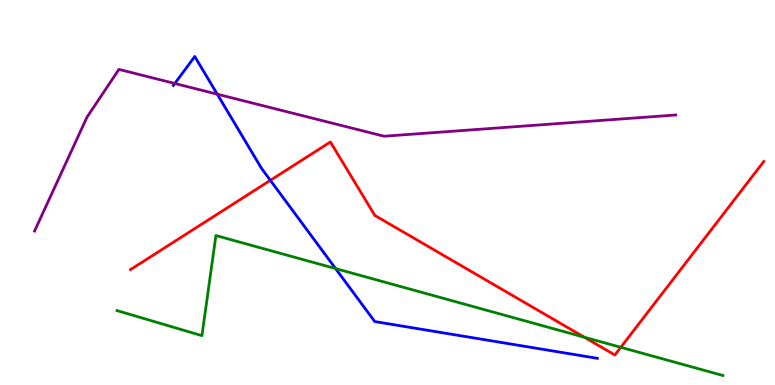[{'lines': ['blue', 'red'], 'intersections': [{'x': 3.49, 'y': 5.32}]}, {'lines': ['green', 'red'], 'intersections': [{'x': 7.54, 'y': 1.24}, {'x': 8.01, 'y': 0.979}]}, {'lines': ['purple', 'red'], 'intersections': []}, {'lines': ['blue', 'green'], 'intersections': [{'x': 4.33, 'y': 3.02}]}, {'lines': ['blue', 'purple'], 'intersections': [{'x': 2.26, 'y': 7.83}, {'x': 2.8, 'y': 7.55}]}, {'lines': ['green', 'purple'], 'intersections': []}]